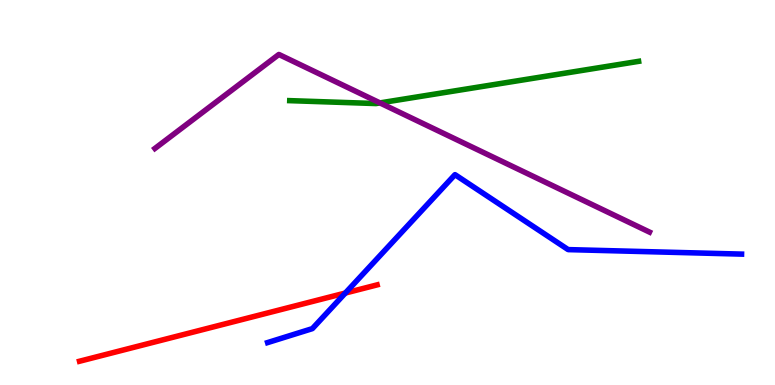[{'lines': ['blue', 'red'], 'intersections': [{'x': 4.46, 'y': 2.39}]}, {'lines': ['green', 'red'], 'intersections': []}, {'lines': ['purple', 'red'], 'intersections': []}, {'lines': ['blue', 'green'], 'intersections': []}, {'lines': ['blue', 'purple'], 'intersections': []}, {'lines': ['green', 'purple'], 'intersections': [{'x': 4.9, 'y': 7.33}]}]